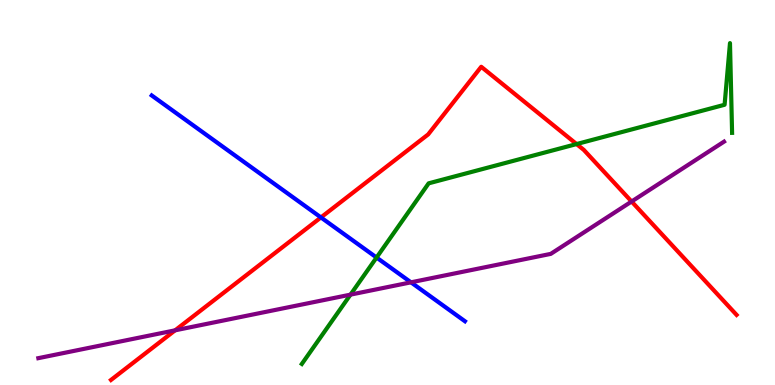[{'lines': ['blue', 'red'], 'intersections': [{'x': 4.14, 'y': 4.35}]}, {'lines': ['green', 'red'], 'intersections': [{'x': 7.44, 'y': 6.26}]}, {'lines': ['purple', 'red'], 'intersections': [{'x': 2.26, 'y': 1.42}, {'x': 8.15, 'y': 4.77}]}, {'lines': ['blue', 'green'], 'intersections': [{'x': 4.86, 'y': 3.31}]}, {'lines': ['blue', 'purple'], 'intersections': [{'x': 5.3, 'y': 2.67}]}, {'lines': ['green', 'purple'], 'intersections': [{'x': 4.52, 'y': 2.35}]}]